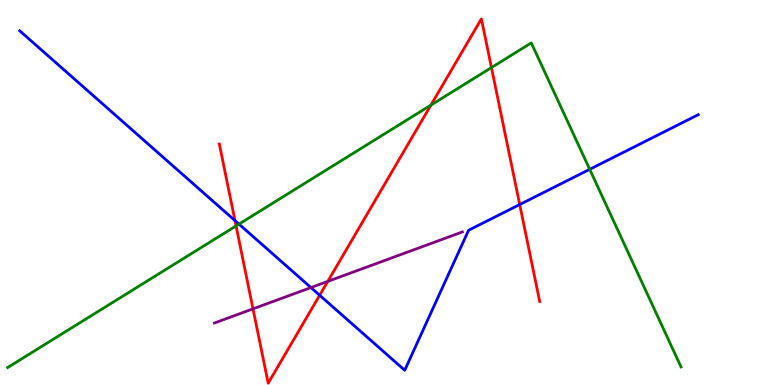[{'lines': ['blue', 'red'], 'intersections': [{'x': 3.03, 'y': 4.27}, {'x': 4.12, 'y': 2.33}, {'x': 6.71, 'y': 4.69}]}, {'lines': ['green', 'red'], 'intersections': [{'x': 3.05, 'y': 4.13}, {'x': 5.56, 'y': 7.27}, {'x': 6.34, 'y': 8.24}]}, {'lines': ['purple', 'red'], 'intersections': [{'x': 3.26, 'y': 1.98}, {'x': 4.23, 'y': 2.69}]}, {'lines': ['blue', 'green'], 'intersections': [{'x': 3.08, 'y': 4.18}, {'x': 7.61, 'y': 5.6}]}, {'lines': ['blue', 'purple'], 'intersections': [{'x': 4.01, 'y': 2.53}]}, {'lines': ['green', 'purple'], 'intersections': []}]